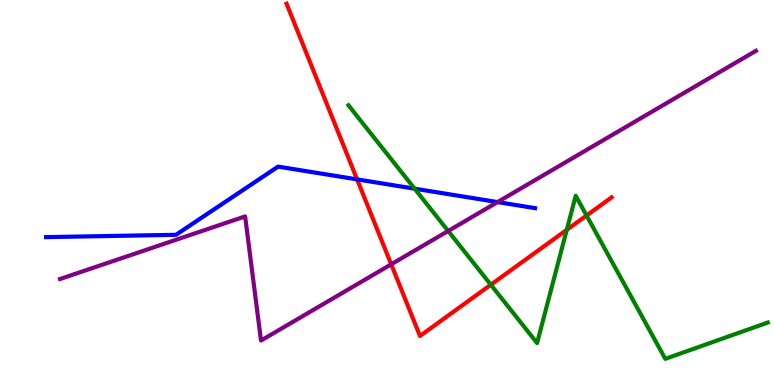[{'lines': ['blue', 'red'], 'intersections': [{'x': 4.61, 'y': 5.34}]}, {'lines': ['green', 'red'], 'intersections': [{'x': 6.33, 'y': 2.6}, {'x': 7.31, 'y': 4.03}, {'x': 7.57, 'y': 4.4}]}, {'lines': ['purple', 'red'], 'intersections': [{'x': 5.05, 'y': 3.13}]}, {'lines': ['blue', 'green'], 'intersections': [{'x': 5.35, 'y': 5.1}]}, {'lines': ['blue', 'purple'], 'intersections': [{'x': 6.42, 'y': 4.75}]}, {'lines': ['green', 'purple'], 'intersections': [{'x': 5.78, 'y': 4.0}]}]